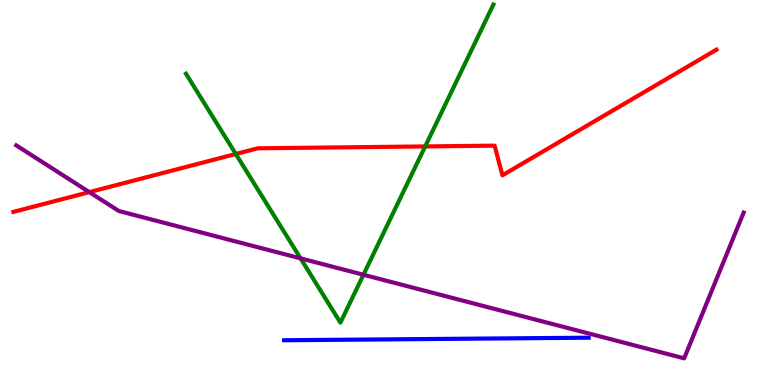[{'lines': ['blue', 'red'], 'intersections': []}, {'lines': ['green', 'red'], 'intersections': [{'x': 3.04, 'y': 6.0}, {'x': 5.49, 'y': 6.2}]}, {'lines': ['purple', 'red'], 'intersections': [{'x': 1.15, 'y': 5.01}]}, {'lines': ['blue', 'green'], 'intersections': []}, {'lines': ['blue', 'purple'], 'intersections': []}, {'lines': ['green', 'purple'], 'intersections': [{'x': 3.88, 'y': 3.29}, {'x': 4.69, 'y': 2.86}]}]